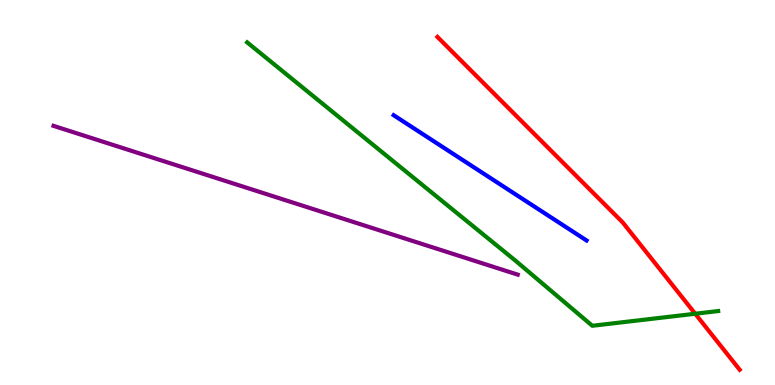[{'lines': ['blue', 'red'], 'intersections': []}, {'lines': ['green', 'red'], 'intersections': [{'x': 8.97, 'y': 1.85}]}, {'lines': ['purple', 'red'], 'intersections': []}, {'lines': ['blue', 'green'], 'intersections': []}, {'lines': ['blue', 'purple'], 'intersections': []}, {'lines': ['green', 'purple'], 'intersections': []}]